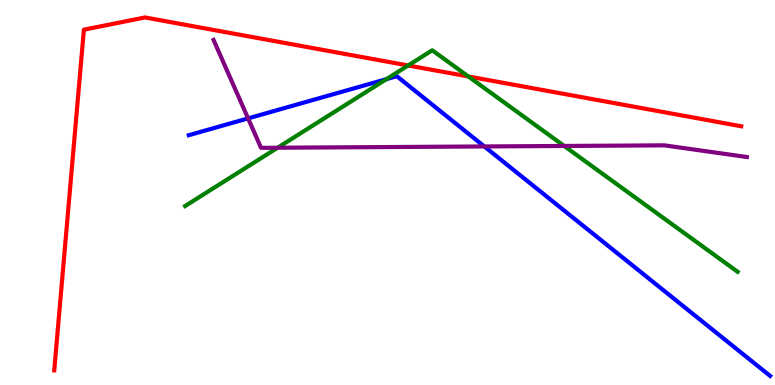[{'lines': ['blue', 'red'], 'intersections': []}, {'lines': ['green', 'red'], 'intersections': [{'x': 5.27, 'y': 8.3}, {'x': 6.04, 'y': 8.01}]}, {'lines': ['purple', 'red'], 'intersections': []}, {'lines': ['blue', 'green'], 'intersections': [{'x': 4.99, 'y': 7.94}]}, {'lines': ['blue', 'purple'], 'intersections': [{'x': 3.2, 'y': 6.93}, {'x': 6.25, 'y': 6.2}]}, {'lines': ['green', 'purple'], 'intersections': [{'x': 3.58, 'y': 6.16}, {'x': 7.28, 'y': 6.21}]}]